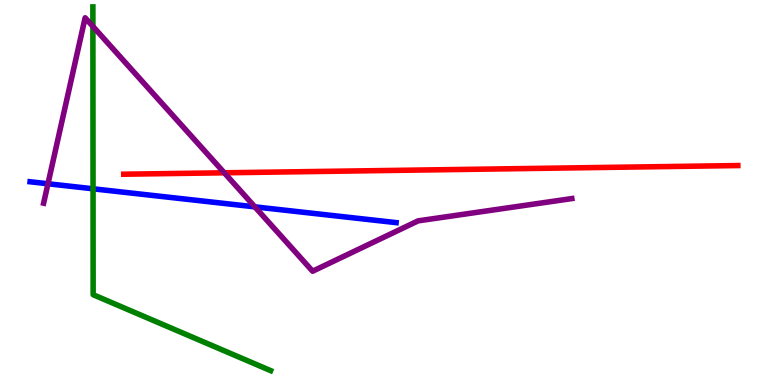[{'lines': ['blue', 'red'], 'intersections': []}, {'lines': ['green', 'red'], 'intersections': []}, {'lines': ['purple', 'red'], 'intersections': [{'x': 2.89, 'y': 5.51}]}, {'lines': ['blue', 'green'], 'intersections': [{'x': 1.2, 'y': 5.1}]}, {'lines': ['blue', 'purple'], 'intersections': [{'x': 0.619, 'y': 5.23}, {'x': 3.29, 'y': 4.63}]}, {'lines': ['green', 'purple'], 'intersections': [{'x': 1.2, 'y': 9.31}]}]